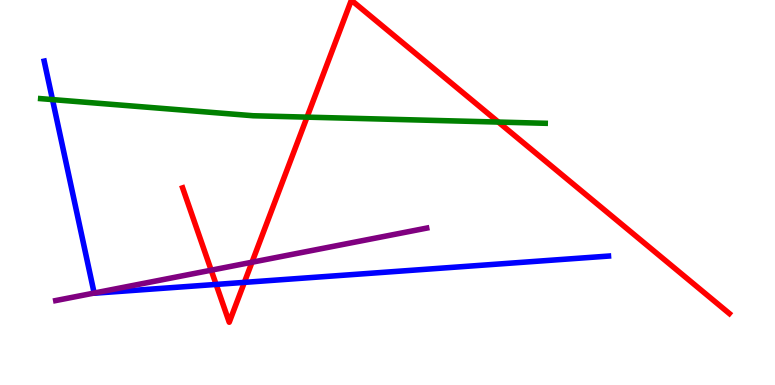[{'lines': ['blue', 'red'], 'intersections': [{'x': 2.79, 'y': 2.61}, {'x': 3.15, 'y': 2.67}]}, {'lines': ['green', 'red'], 'intersections': [{'x': 3.96, 'y': 6.96}, {'x': 6.43, 'y': 6.83}]}, {'lines': ['purple', 'red'], 'intersections': [{'x': 2.72, 'y': 2.98}, {'x': 3.25, 'y': 3.19}]}, {'lines': ['blue', 'green'], 'intersections': [{'x': 0.677, 'y': 7.41}]}, {'lines': ['blue', 'purple'], 'intersections': [{'x': 1.22, 'y': 2.39}]}, {'lines': ['green', 'purple'], 'intersections': []}]